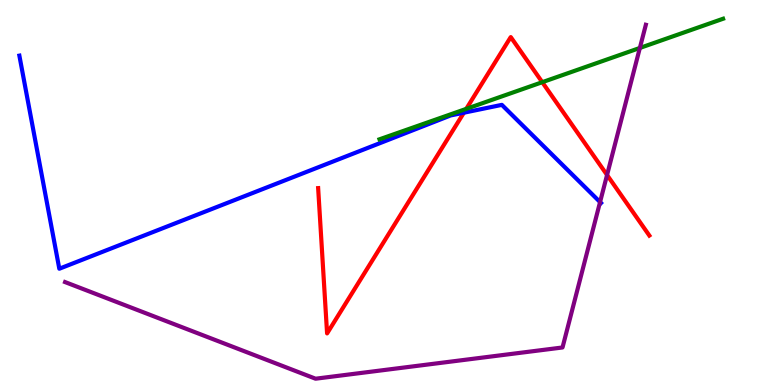[{'lines': ['blue', 'red'], 'intersections': [{'x': 5.99, 'y': 7.07}]}, {'lines': ['green', 'red'], 'intersections': [{'x': 6.02, 'y': 7.17}, {'x': 7.0, 'y': 7.87}]}, {'lines': ['purple', 'red'], 'intersections': [{'x': 7.83, 'y': 5.45}]}, {'lines': ['blue', 'green'], 'intersections': []}, {'lines': ['blue', 'purple'], 'intersections': [{'x': 7.74, 'y': 4.75}]}, {'lines': ['green', 'purple'], 'intersections': [{'x': 8.26, 'y': 8.75}]}]